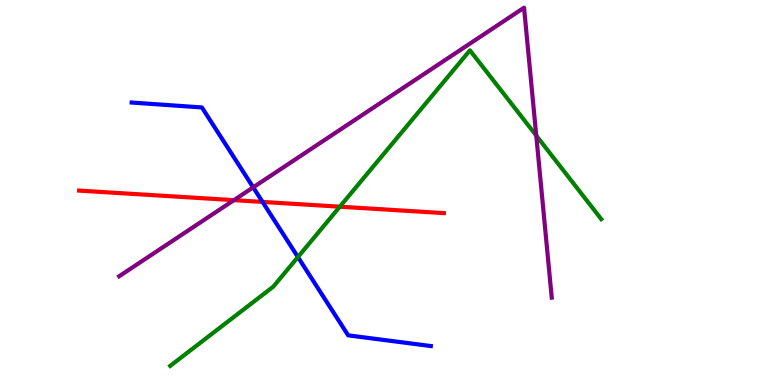[{'lines': ['blue', 'red'], 'intersections': [{'x': 3.39, 'y': 4.76}]}, {'lines': ['green', 'red'], 'intersections': [{'x': 4.38, 'y': 4.63}]}, {'lines': ['purple', 'red'], 'intersections': [{'x': 3.02, 'y': 4.8}]}, {'lines': ['blue', 'green'], 'intersections': [{'x': 3.84, 'y': 3.32}]}, {'lines': ['blue', 'purple'], 'intersections': [{'x': 3.27, 'y': 5.13}]}, {'lines': ['green', 'purple'], 'intersections': [{'x': 6.92, 'y': 6.48}]}]